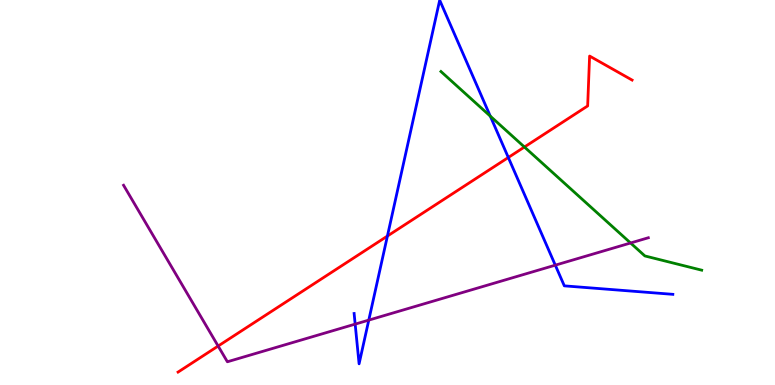[{'lines': ['blue', 'red'], 'intersections': [{'x': 5.0, 'y': 3.87}, {'x': 6.56, 'y': 5.91}]}, {'lines': ['green', 'red'], 'intersections': [{'x': 6.77, 'y': 6.18}]}, {'lines': ['purple', 'red'], 'intersections': [{'x': 2.81, 'y': 1.01}]}, {'lines': ['blue', 'green'], 'intersections': [{'x': 6.33, 'y': 6.98}]}, {'lines': ['blue', 'purple'], 'intersections': [{'x': 4.58, 'y': 1.58}, {'x': 4.76, 'y': 1.69}, {'x': 7.17, 'y': 3.11}]}, {'lines': ['green', 'purple'], 'intersections': [{'x': 8.14, 'y': 3.69}]}]